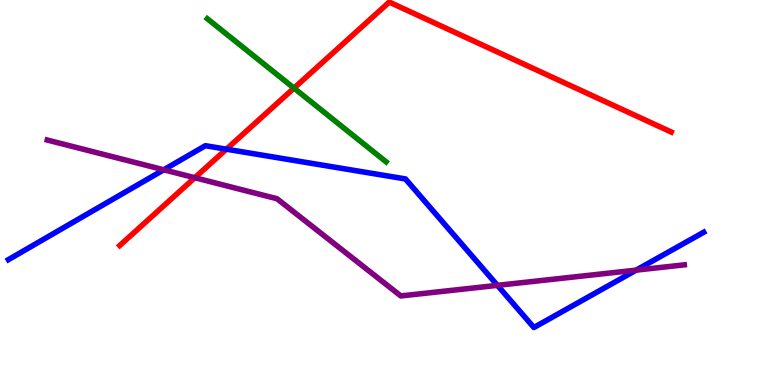[{'lines': ['blue', 'red'], 'intersections': [{'x': 2.92, 'y': 6.12}]}, {'lines': ['green', 'red'], 'intersections': [{'x': 3.79, 'y': 7.71}]}, {'lines': ['purple', 'red'], 'intersections': [{'x': 2.51, 'y': 5.38}]}, {'lines': ['blue', 'green'], 'intersections': []}, {'lines': ['blue', 'purple'], 'intersections': [{'x': 2.11, 'y': 5.59}, {'x': 6.42, 'y': 2.59}, {'x': 8.21, 'y': 2.98}]}, {'lines': ['green', 'purple'], 'intersections': []}]